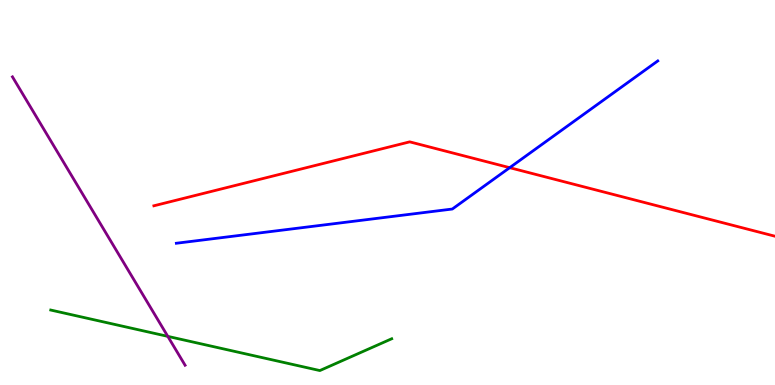[{'lines': ['blue', 'red'], 'intersections': [{'x': 6.58, 'y': 5.64}]}, {'lines': ['green', 'red'], 'intersections': []}, {'lines': ['purple', 'red'], 'intersections': []}, {'lines': ['blue', 'green'], 'intersections': []}, {'lines': ['blue', 'purple'], 'intersections': []}, {'lines': ['green', 'purple'], 'intersections': [{'x': 2.17, 'y': 1.26}]}]